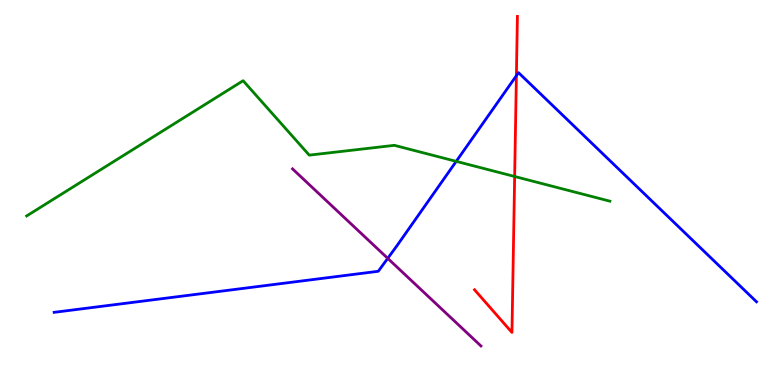[{'lines': ['blue', 'red'], 'intersections': [{'x': 6.66, 'y': 8.03}]}, {'lines': ['green', 'red'], 'intersections': [{'x': 6.64, 'y': 5.42}]}, {'lines': ['purple', 'red'], 'intersections': []}, {'lines': ['blue', 'green'], 'intersections': [{'x': 5.89, 'y': 5.81}]}, {'lines': ['blue', 'purple'], 'intersections': [{'x': 5.0, 'y': 3.29}]}, {'lines': ['green', 'purple'], 'intersections': []}]